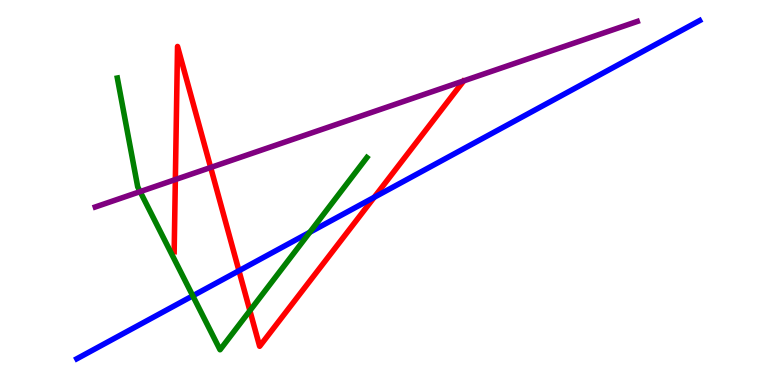[{'lines': ['blue', 'red'], 'intersections': [{'x': 3.08, 'y': 2.97}, {'x': 4.83, 'y': 4.87}]}, {'lines': ['green', 'red'], 'intersections': [{'x': 3.22, 'y': 1.93}]}, {'lines': ['purple', 'red'], 'intersections': [{'x': 2.26, 'y': 5.34}, {'x': 2.72, 'y': 5.65}]}, {'lines': ['blue', 'green'], 'intersections': [{'x': 2.49, 'y': 2.32}, {'x': 4.0, 'y': 3.97}]}, {'lines': ['blue', 'purple'], 'intersections': []}, {'lines': ['green', 'purple'], 'intersections': [{'x': 1.81, 'y': 5.02}]}]